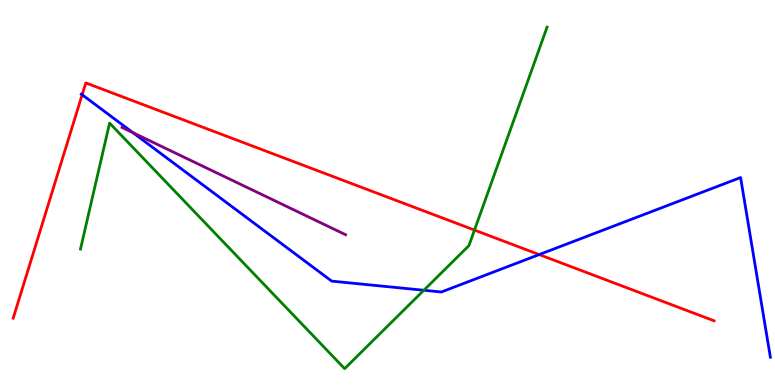[{'lines': ['blue', 'red'], 'intersections': [{'x': 1.06, 'y': 7.54}, {'x': 6.96, 'y': 3.39}]}, {'lines': ['green', 'red'], 'intersections': [{'x': 6.12, 'y': 4.02}]}, {'lines': ['purple', 'red'], 'intersections': []}, {'lines': ['blue', 'green'], 'intersections': [{'x': 5.47, 'y': 2.46}]}, {'lines': ['blue', 'purple'], 'intersections': [{'x': 1.72, 'y': 6.55}]}, {'lines': ['green', 'purple'], 'intersections': []}]